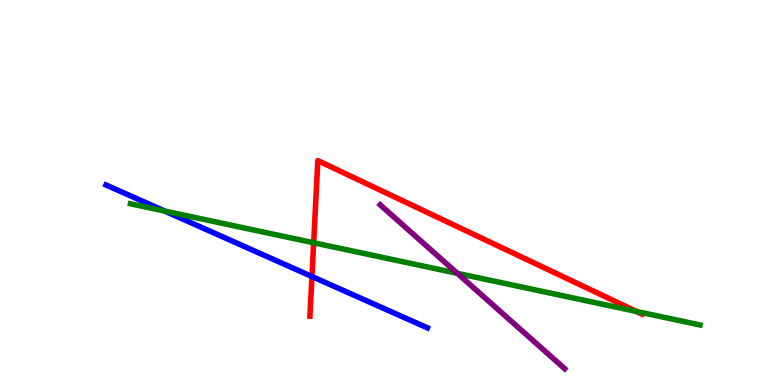[{'lines': ['blue', 'red'], 'intersections': [{'x': 4.03, 'y': 2.82}]}, {'lines': ['green', 'red'], 'intersections': [{'x': 4.05, 'y': 3.69}, {'x': 8.21, 'y': 1.91}]}, {'lines': ['purple', 'red'], 'intersections': []}, {'lines': ['blue', 'green'], 'intersections': [{'x': 2.13, 'y': 4.52}]}, {'lines': ['blue', 'purple'], 'intersections': []}, {'lines': ['green', 'purple'], 'intersections': [{'x': 5.9, 'y': 2.9}]}]